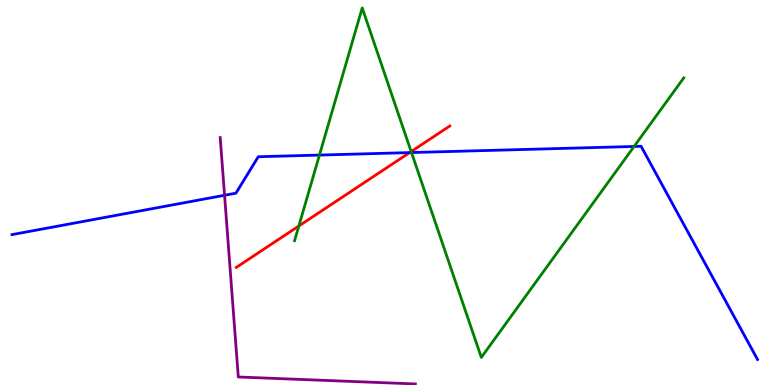[{'lines': ['blue', 'red'], 'intersections': [{'x': 5.29, 'y': 6.04}]}, {'lines': ['green', 'red'], 'intersections': [{'x': 3.86, 'y': 4.13}, {'x': 5.31, 'y': 6.06}]}, {'lines': ['purple', 'red'], 'intersections': []}, {'lines': ['blue', 'green'], 'intersections': [{'x': 4.12, 'y': 5.97}, {'x': 5.31, 'y': 6.04}, {'x': 8.18, 'y': 6.2}]}, {'lines': ['blue', 'purple'], 'intersections': [{'x': 2.9, 'y': 4.93}]}, {'lines': ['green', 'purple'], 'intersections': []}]